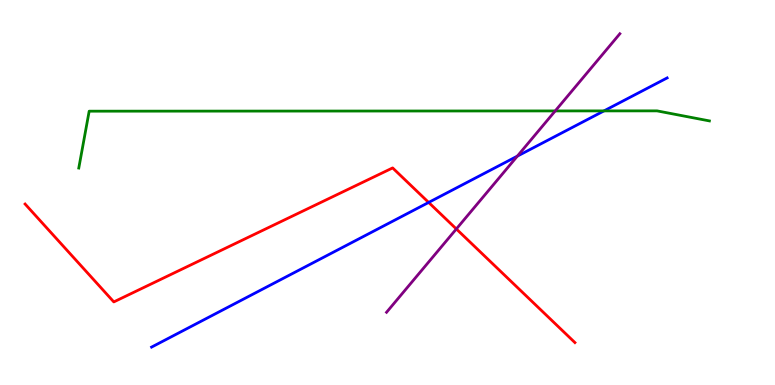[{'lines': ['blue', 'red'], 'intersections': [{'x': 5.53, 'y': 4.74}]}, {'lines': ['green', 'red'], 'intersections': []}, {'lines': ['purple', 'red'], 'intersections': [{'x': 5.89, 'y': 4.05}]}, {'lines': ['blue', 'green'], 'intersections': [{'x': 7.79, 'y': 7.12}]}, {'lines': ['blue', 'purple'], 'intersections': [{'x': 6.68, 'y': 5.94}]}, {'lines': ['green', 'purple'], 'intersections': [{'x': 7.16, 'y': 7.12}]}]